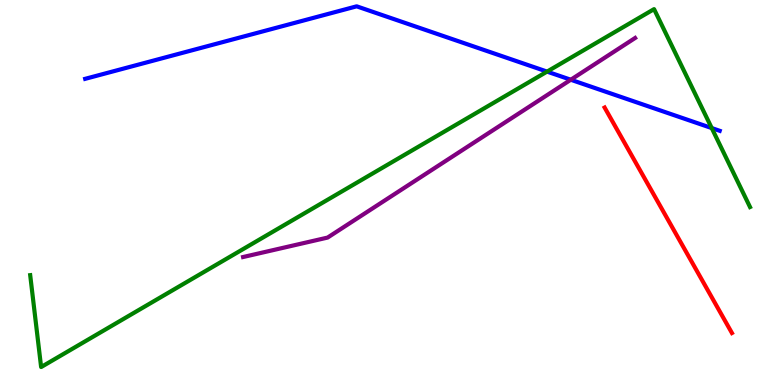[{'lines': ['blue', 'red'], 'intersections': []}, {'lines': ['green', 'red'], 'intersections': []}, {'lines': ['purple', 'red'], 'intersections': []}, {'lines': ['blue', 'green'], 'intersections': [{'x': 7.06, 'y': 8.14}, {'x': 9.18, 'y': 6.67}]}, {'lines': ['blue', 'purple'], 'intersections': [{'x': 7.36, 'y': 7.93}]}, {'lines': ['green', 'purple'], 'intersections': []}]